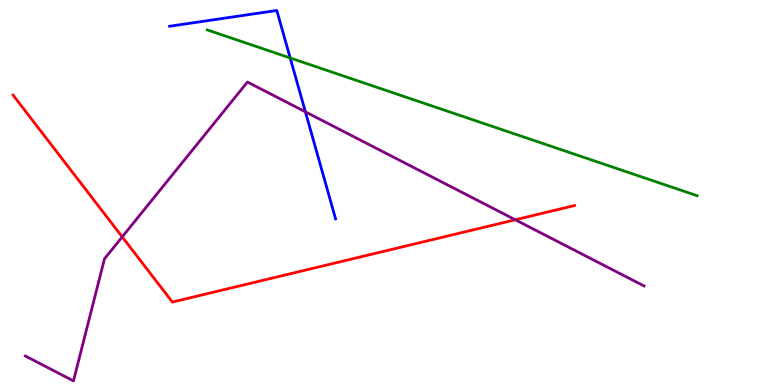[{'lines': ['blue', 'red'], 'intersections': []}, {'lines': ['green', 'red'], 'intersections': []}, {'lines': ['purple', 'red'], 'intersections': [{'x': 1.58, 'y': 3.85}, {'x': 6.65, 'y': 4.29}]}, {'lines': ['blue', 'green'], 'intersections': [{'x': 3.74, 'y': 8.49}]}, {'lines': ['blue', 'purple'], 'intersections': [{'x': 3.94, 'y': 7.1}]}, {'lines': ['green', 'purple'], 'intersections': []}]